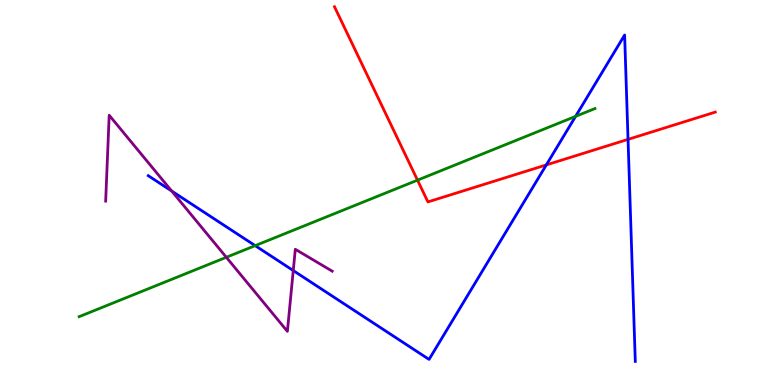[{'lines': ['blue', 'red'], 'intersections': [{'x': 7.05, 'y': 5.72}, {'x': 8.1, 'y': 6.38}]}, {'lines': ['green', 'red'], 'intersections': [{'x': 5.39, 'y': 5.32}]}, {'lines': ['purple', 'red'], 'intersections': []}, {'lines': ['blue', 'green'], 'intersections': [{'x': 3.29, 'y': 3.62}, {'x': 7.43, 'y': 6.98}]}, {'lines': ['blue', 'purple'], 'intersections': [{'x': 2.22, 'y': 5.04}, {'x': 3.78, 'y': 2.97}]}, {'lines': ['green', 'purple'], 'intersections': [{'x': 2.92, 'y': 3.32}]}]